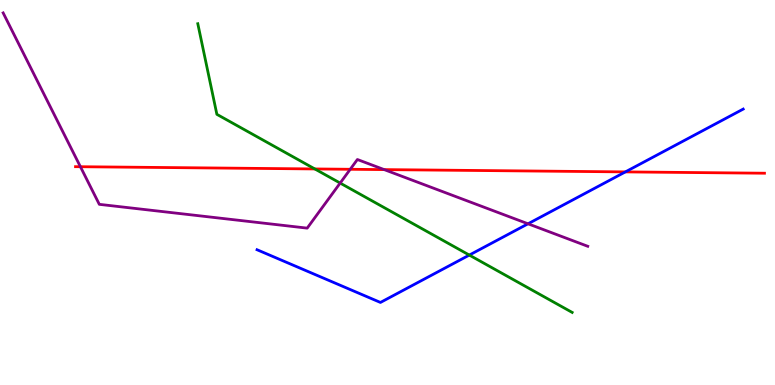[{'lines': ['blue', 'red'], 'intersections': [{'x': 8.07, 'y': 5.54}]}, {'lines': ['green', 'red'], 'intersections': [{'x': 4.06, 'y': 5.61}]}, {'lines': ['purple', 'red'], 'intersections': [{'x': 1.04, 'y': 5.67}, {'x': 4.52, 'y': 5.6}, {'x': 4.96, 'y': 5.59}]}, {'lines': ['blue', 'green'], 'intersections': [{'x': 6.06, 'y': 3.37}]}, {'lines': ['blue', 'purple'], 'intersections': [{'x': 6.81, 'y': 4.19}]}, {'lines': ['green', 'purple'], 'intersections': [{'x': 4.39, 'y': 5.24}]}]